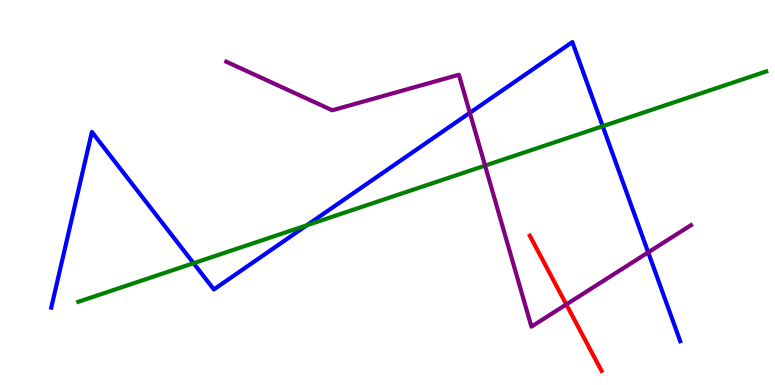[{'lines': ['blue', 'red'], 'intersections': []}, {'lines': ['green', 'red'], 'intersections': []}, {'lines': ['purple', 'red'], 'intersections': [{'x': 7.31, 'y': 2.09}]}, {'lines': ['blue', 'green'], 'intersections': [{'x': 2.5, 'y': 3.16}, {'x': 3.96, 'y': 4.15}, {'x': 7.78, 'y': 6.72}]}, {'lines': ['blue', 'purple'], 'intersections': [{'x': 6.06, 'y': 7.07}, {'x': 8.36, 'y': 3.44}]}, {'lines': ['green', 'purple'], 'intersections': [{'x': 6.26, 'y': 5.7}]}]